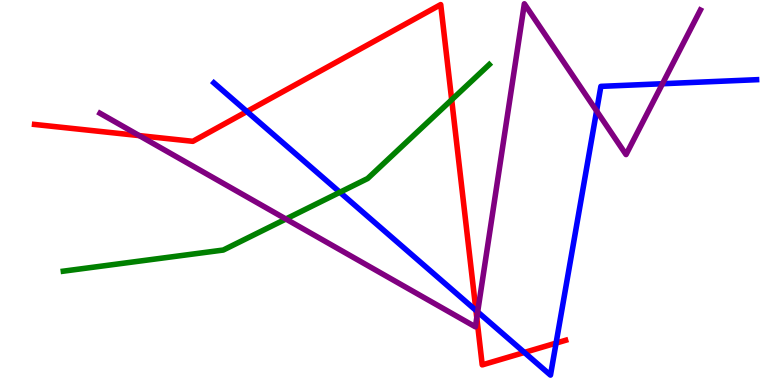[{'lines': ['blue', 'red'], 'intersections': [{'x': 3.19, 'y': 7.1}, {'x': 6.14, 'y': 1.94}, {'x': 6.77, 'y': 0.846}, {'x': 7.18, 'y': 1.09}]}, {'lines': ['green', 'red'], 'intersections': [{'x': 5.83, 'y': 7.41}]}, {'lines': ['purple', 'red'], 'intersections': [{'x': 1.8, 'y': 6.48}, {'x': 6.15, 'y': 1.75}]}, {'lines': ['blue', 'green'], 'intersections': [{'x': 4.39, 'y': 5.01}]}, {'lines': ['blue', 'purple'], 'intersections': [{'x': 6.16, 'y': 1.9}, {'x': 7.7, 'y': 7.12}, {'x': 8.55, 'y': 7.83}]}, {'lines': ['green', 'purple'], 'intersections': [{'x': 3.69, 'y': 4.31}]}]